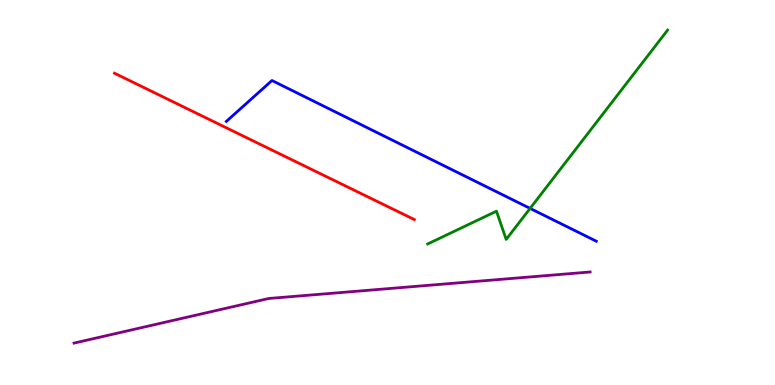[{'lines': ['blue', 'red'], 'intersections': []}, {'lines': ['green', 'red'], 'intersections': []}, {'lines': ['purple', 'red'], 'intersections': []}, {'lines': ['blue', 'green'], 'intersections': [{'x': 6.84, 'y': 4.59}]}, {'lines': ['blue', 'purple'], 'intersections': []}, {'lines': ['green', 'purple'], 'intersections': []}]